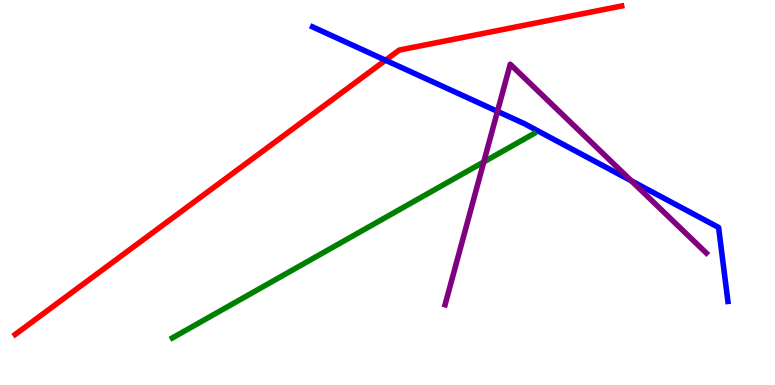[{'lines': ['blue', 'red'], 'intersections': [{'x': 4.97, 'y': 8.44}]}, {'lines': ['green', 'red'], 'intersections': []}, {'lines': ['purple', 'red'], 'intersections': []}, {'lines': ['blue', 'green'], 'intersections': []}, {'lines': ['blue', 'purple'], 'intersections': [{'x': 6.42, 'y': 7.11}, {'x': 8.15, 'y': 5.3}]}, {'lines': ['green', 'purple'], 'intersections': [{'x': 6.24, 'y': 5.79}]}]